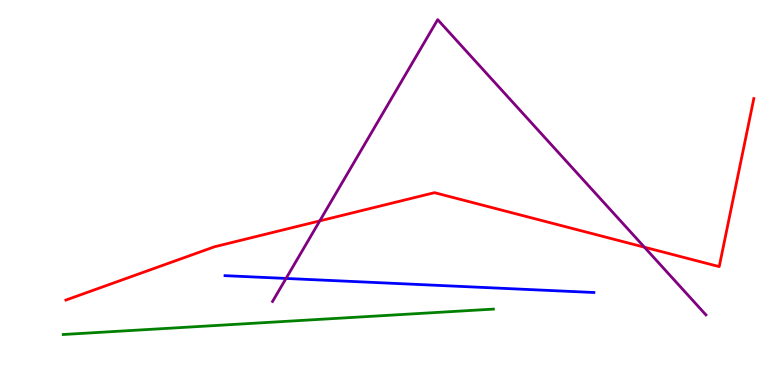[{'lines': ['blue', 'red'], 'intersections': []}, {'lines': ['green', 'red'], 'intersections': []}, {'lines': ['purple', 'red'], 'intersections': [{'x': 4.13, 'y': 4.26}, {'x': 8.32, 'y': 3.58}]}, {'lines': ['blue', 'green'], 'intersections': []}, {'lines': ['blue', 'purple'], 'intersections': [{'x': 3.69, 'y': 2.77}]}, {'lines': ['green', 'purple'], 'intersections': []}]